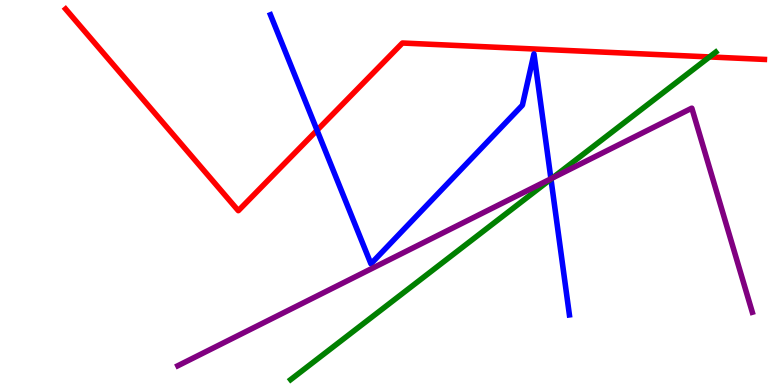[{'lines': ['blue', 'red'], 'intersections': [{'x': 4.09, 'y': 6.62}]}, {'lines': ['green', 'red'], 'intersections': [{'x': 9.15, 'y': 8.52}]}, {'lines': ['purple', 'red'], 'intersections': []}, {'lines': ['blue', 'green'], 'intersections': [{'x': 7.11, 'y': 5.35}]}, {'lines': ['blue', 'purple'], 'intersections': [{'x': 7.11, 'y': 5.36}]}, {'lines': ['green', 'purple'], 'intersections': [{'x': 7.13, 'y': 5.37}]}]